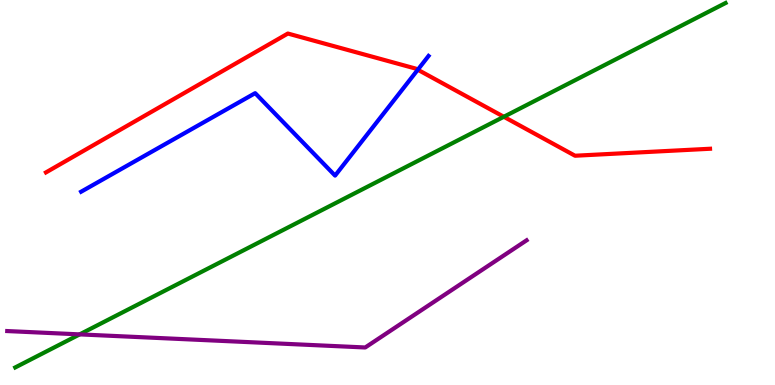[{'lines': ['blue', 'red'], 'intersections': [{'x': 5.39, 'y': 8.19}]}, {'lines': ['green', 'red'], 'intersections': [{'x': 6.5, 'y': 6.97}]}, {'lines': ['purple', 'red'], 'intersections': []}, {'lines': ['blue', 'green'], 'intersections': []}, {'lines': ['blue', 'purple'], 'intersections': []}, {'lines': ['green', 'purple'], 'intersections': [{'x': 1.03, 'y': 1.31}]}]